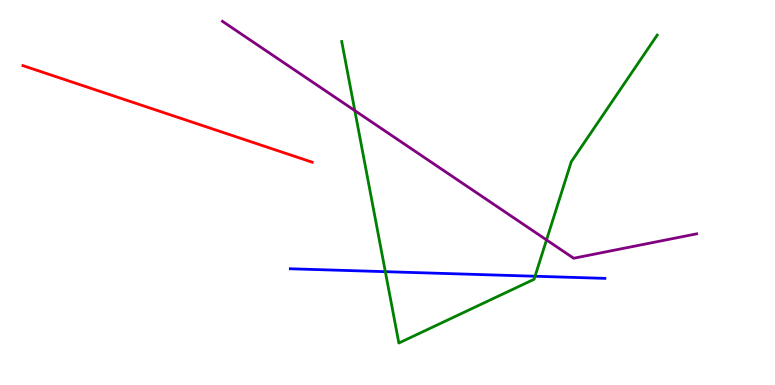[{'lines': ['blue', 'red'], 'intersections': []}, {'lines': ['green', 'red'], 'intersections': []}, {'lines': ['purple', 'red'], 'intersections': []}, {'lines': ['blue', 'green'], 'intersections': [{'x': 4.97, 'y': 2.94}, {'x': 6.9, 'y': 2.82}]}, {'lines': ['blue', 'purple'], 'intersections': []}, {'lines': ['green', 'purple'], 'intersections': [{'x': 4.58, 'y': 7.13}, {'x': 7.05, 'y': 3.77}]}]